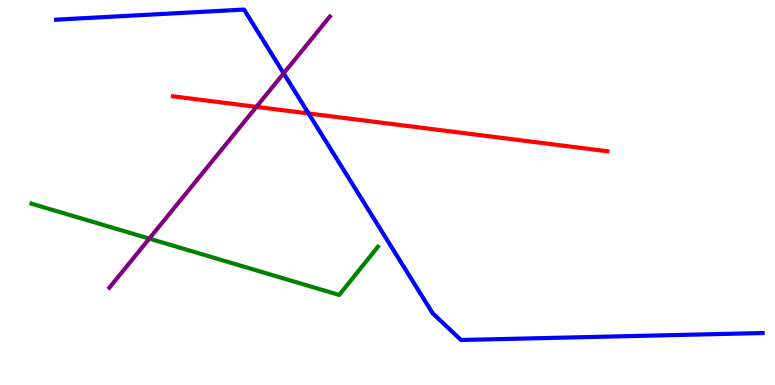[{'lines': ['blue', 'red'], 'intersections': [{'x': 3.98, 'y': 7.05}]}, {'lines': ['green', 'red'], 'intersections': []}, {'lines': ['purple', 'red'], 'intersections': [{'x': 3.31, 'y': 7.22}]}, {'lines': ['blue', 'green'], 'intersections': []}, {'lines': ['blue', 'purple'], 'intersections': [{'x': 3.66, 'y': 8.1}]}, {'lines': ['green', 'purple'], 'intersections': [{'x': 1.93, 'y': 3.8}]}]